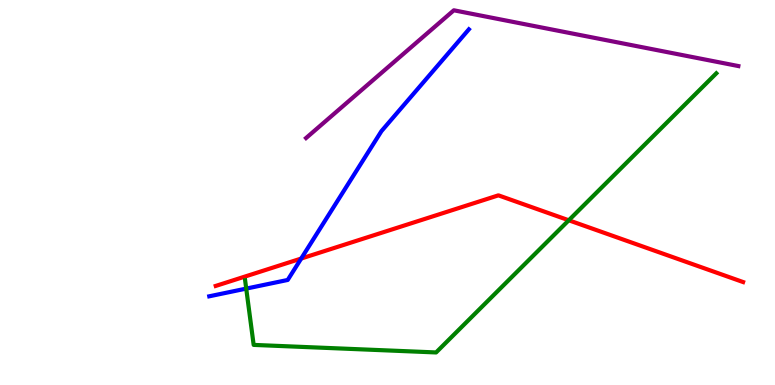[{'lines': ['blue', 'red'], 'intersections': [{'x': 3.89, 'y': 3.28}]}, {'lines': ['green', 'red'], 'intersections': [{'x': 7.34, 'y': 4.28}]}, {'lines': ['purple', 'red'], 'intersections': []}, {'lines': ['blue', 'green'], 'intersections': [{'x': 3.18, 'y': 2.5}]}, {'lines': ['blue', 'purple'], 'intersections': []}, {'lines': ['green', 'purple'], 'intersections': []}]